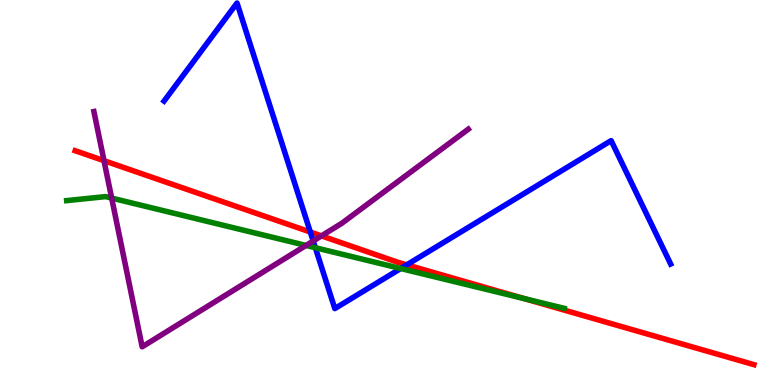[{'lines': ['blue', 'red'], 'intersections': [{'x': 4.0, 'y': 3.97}, {'x': 5.25, 'y': 3.12}]}, {'lines': ['green', 'red'], 'intersections': [{'x': 6.77, 'y': 2.24}]}, {'lines': ['purple', 'red'], 'intersections': [{'x': 1.34, 'y': 5.83}, {'x': 4.15, 'y': 3.87}]}, {'lines': ['blue', 'green'], 'intersections': [{'x': 4.07, 'y': 3.57}, {'x': 5.17, 'y': 3.03}]}, {'lines': ['blue', 'purple'], 'intersections': [{'x': 4.04, 'y': 3.74}]}, {'lines': ['green', 'purple'], 'intersections': [{'x': 1.44, 'y': 4.85}, {'x': 3.95, 'y': 3.62}]}]